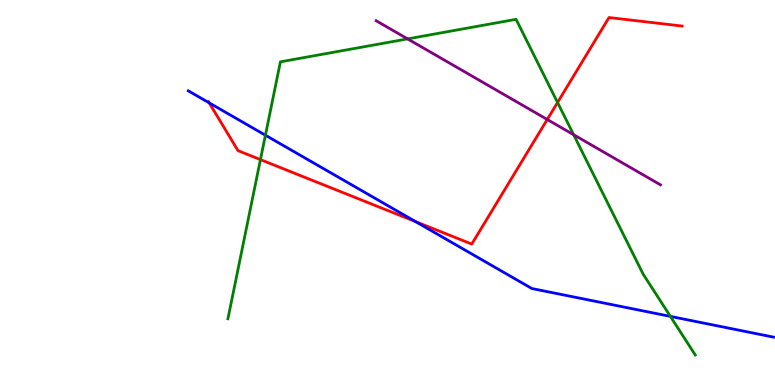[{'lines': ['blue', 'red'], 'intersections': [{'x': 2.7, 'y': 7.33}, {'x': 5.36, 'y': 4.24}]}, {'lines': ['green', 'red'], 'intersections': [{'x': 3.36, 'y': 5.85}, {'x': 7.19, 'y': 7.34}]}, {'lines': ['purple', 'red'], 'intersections': [{'x': 7.06, 'y': 6.9}]}, {'lines': ['blue', 'green'], 'intersections': [{'x': 3.42, 'y': 6.49}, {'x': 8.65, 'y': 1.78}]}, {'lines': ['blue', 'purple'], 'intersections': []}, {'lines': ['green', 'purple'], 'intersections': [{'x': 5.26, 'y': 8.99}, {'x': 7.4, 'y': 6.5}]}]